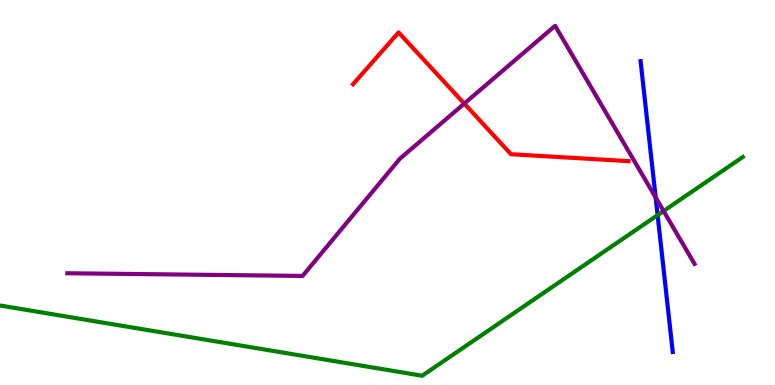[{'lines': ['blue', 'red'], 'intersections': []}, {'lines': ['green', 'red'], 'intersections': []}, {'lines': ['purple', 'red'], 'intersections': [{'x': 5.99, 'y': 7.31}]}, {'lines': ['blue', 'green'], 'intersections': [{'x': 8.49, 'y': 4.41}]}, {'lines': ['blue', 'purple'], 'intersections': [{'x': 8.46, 'y': 4.87}]}, {'lines': ['green', 'purple'], 'intersections': [{'x': 8.56, 'y': 4.52}]}]